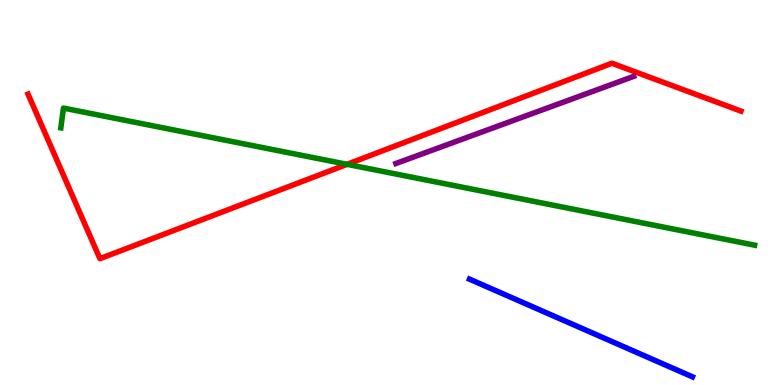[{'lines': ['blue', 'red'], 'intersections': []}, {'lines': ['green', 'red'], 'intersections': [{'x': 4.48, 'y': 5.73}]}, {'lines': ['purple', 'red'], 'intersections': []}, {'lines': ['blue', 'green'], 'intersections': []}, {'lines': ['blue', 'purple'], 'intersections': []}, {'lines': ['green', 'purple'], 'intersections': []}]